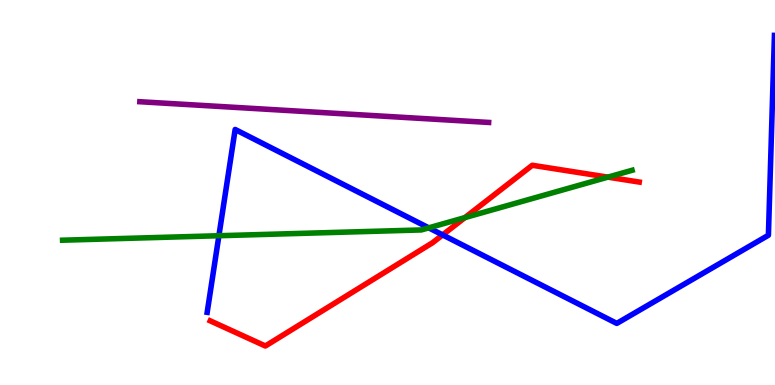[{'lines': ['blue', 'red'], 'intersections': [{'x': 5.71, 'y': 3.9}]}, {'lines': ['green', 'red'], 'intersections': [{'x': 6.0, 'y': 4.35}, {'x': 7.84, 'y': 5.4}]}, {'lines': ['purple', 'red'], 'intersections': []}, {'lines': ['blue', 'green'], 'intersections': [{'x': 2.82, 'y': 3.88}, {'x': 5.53, 'y': 4.08}]}, {'lines': ['blue', 'purple'], 'intersections': []}, {'lines': ['green', 'purple'], 'intersections': []}]